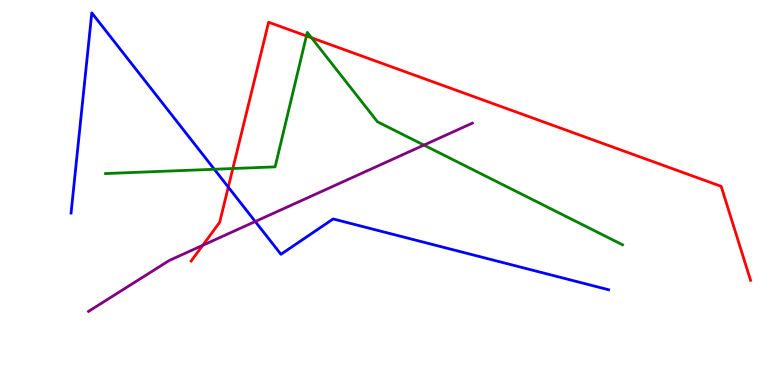[{'lines': ['blue', 'red'], 'intersections': [{'x': 2.95, 'y': 5.14}]}, {'lines': ['green', 'red'], 'intersections': [{'x': 3.0, 'y': 5.62}, {'x': 3.95, 'y': 9.07}, {'x': 4.02, 'y': 9.02}]}, {'lines': ['purple', 'red'], 'intersections': [{'x': 2.62, 'y': 3.63}]}, {'lines': ['blue', 'green'], 'intersections': [{'x': 2.77, 'y': 5.6}]}, {'lines': ['blue', 'purple'], 'intersections': [{'x': 3.29, 'y': 4.25}]}, {'lines': ['green', 'purple'], 'intersections': [{'x': 5.47, 'y': 6.23}]}]